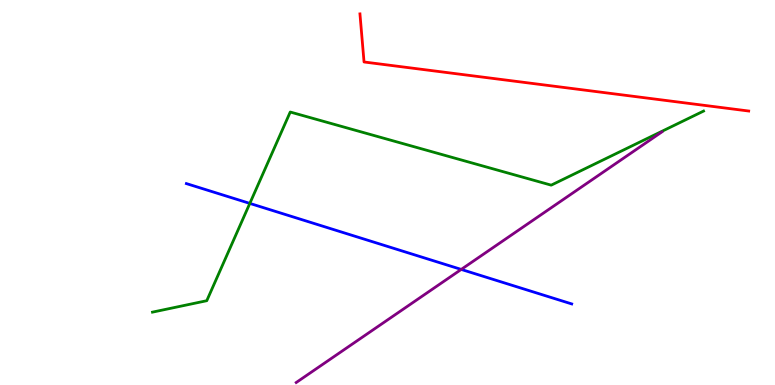[{'lines': ['blue', 'red'], 'intersections': []}, {'lines': ['green', 'red'], 'intersections': []}, {'lines': ['purple', 'red'], 'intersections': []}, {'lines': ['blue', 'green'], 'intersections': [{'x': 3.22, 'y': 4.72}]}, {'lines': ['blue', 'purple'], 'intersections': [{'x': 5.95, 'y': 3.0}]}, {'lines': ['green', 'purple'], 'intersections': []}]